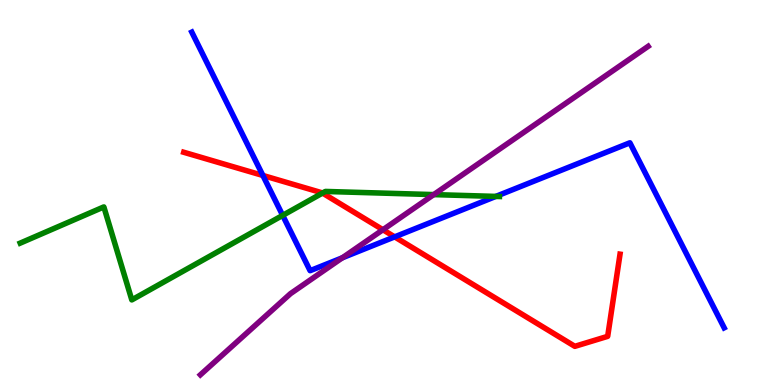[{'lines': ['blue', 'red'], 'intersections': [{'x': 3.39, 'y': 5.44}, {'x': 5.09, 'y': 3.85}]}, {'lines': ['green', 'red'], 'intersections': [{'x': 4.16, 'y': 4.99}]}, {'lines': ['purple', 'red'], 'intersections': [{'x': 4.94, 'y': 4.03}]}, {'lines': ['blue', 'green'], 'intersections': [{'x': 3.65, 'y': 4.41}, {'x': 6.4, 'y': 4.9}]}, {'lines': ['blue', 'purple'], 'intersections': [{'x': 4.42, 'y': 3.3}]}, {'lines': ['green', 'purple'], 'intersections': [{'x': 5.6, 'y': 4.95}]}]